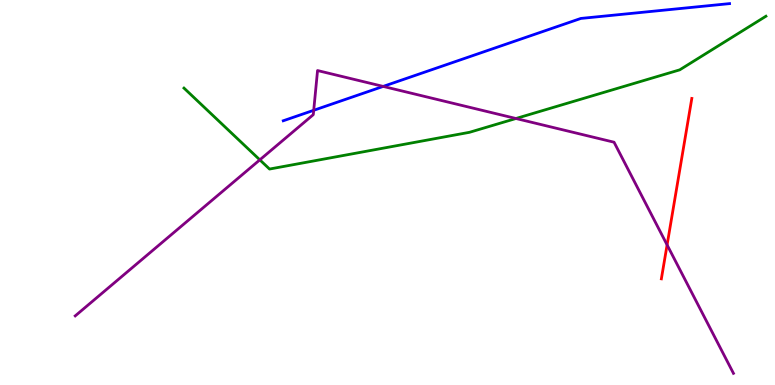[{'lines': ['blue', 'red'], 'intersections': []}, {'lines': ['green', 'red'], 'intersections': []}, {'lines': ['purple', 'red'], 'intersections': [{'x': 8.61, 'y': 3.64}]}, {'lines': ['blue', 'green'], 'intersections': []}, {'lines': ['blue', 'purple'], 'intersections': [{'x': 4.05, 'y': 7.14}, {'x': 4.94, 'y': 7.76}]}, {'lines': ['green', 'purple'], 'intersections': [{'x': 3.35, 'y': 5.85}, {'x': 6.66, 'y': 6.92}]}]